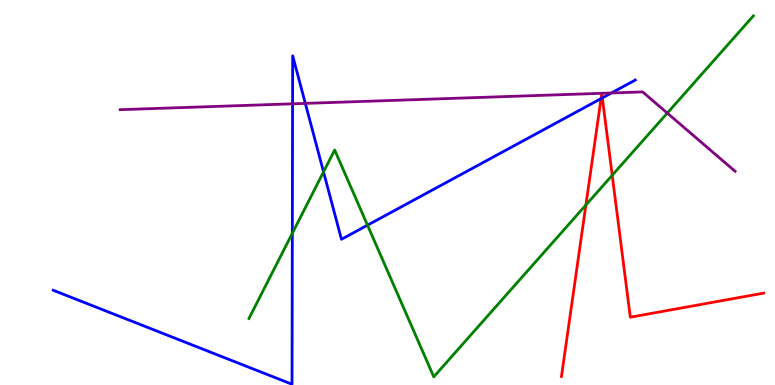[{'lines': ['blue', 'red'], 'intersections': [{'x': 7.76, 'y': 7.44}, {'x': 7.77, 'y': 7.46}]}, {'lines': ['green', 'red'], 'intersections': [{'x': 7.56, 'y': 4.67}, {'x': 7.9, 'y': 5.45}]}, {'lines': ['purple', 'red'], 'intersections': []}, {'lines': ['blue', 'green'], 'intersections': [{'x': 3.77, 'y': 3.94}, {'x': 4.17, 'y': 5.54}, {'x': 4.74, 'y': 4.15}]}, {'lines': ['blue', 'purple'], 'intersections': [{'x': 3.78, 'y': 7.3}, {'x': 3.94, 'y': 7.31}, {'x': 7.89, 'y': 7.59}]}, {'lines': ['green', 'purple'], 'intersections': [{'x': 8.61, 'y': 7.06}]}]